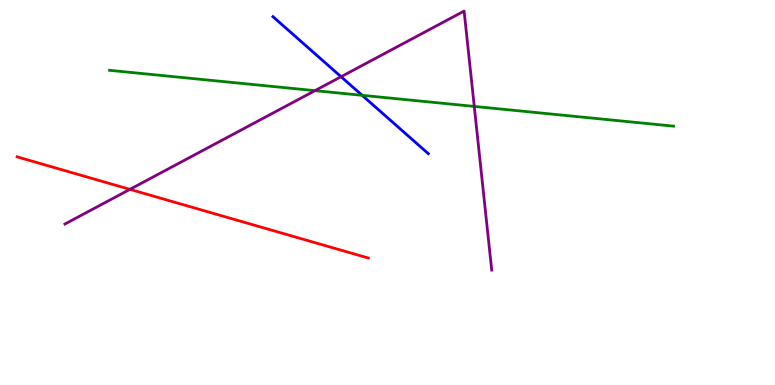[{'lines': ['blue', 'red'], 'intersections': []}, {'lines': ['green', 'red'], 'intersections': []}, {'lines': ['purple', 'red'], 'intersections': [{'x': 1.68, 'y': 5.08}]}, {'lines': ['blue', 'green'], 'intersections': [{'x': 4.67, 'y': 7.52}]}, {'lines': ['blue', 'purple'], 'intersections': [{'x': 4.4, 'y': 8.01}]}, {'lines': ['green', 'purple'], 'intersections': [{'x': 4.06, 'y': 7.65}, {'x': 6.12, 'y': 7.24}]}]